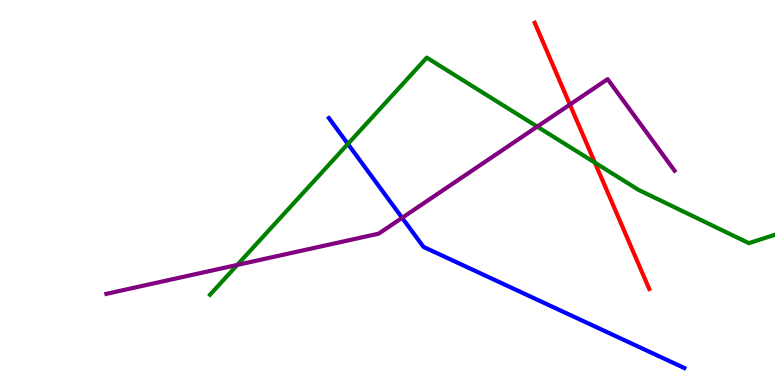[{'lines': ['blue', 'red'], 'intersections': []}, {'lines': ['green', 'red'], 'intersections': [{'x': 7.68, 'y': 5.78}]}, {'lines': ['purple', 'red'], 'intersections': [{'x': 7.35, 'y': 7.28}]}, {'lines': ['blue', 'green'], 'intersections': [{'x': 4.49, 'y': 6.26}]}, {'lines': ['blue', 'purple'], 'intersections': [{'x': 5.19, 'y': 4.34}]}, {'lines': ['green', 'purple'], 'intersections': [{'x': 3.06, 'y': 3.12}, {'x': 6.93, 'y': 6.71}]}]